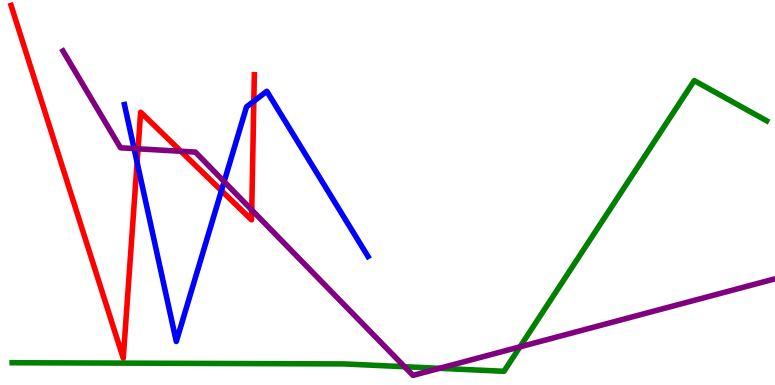[{'lines': ['blue', 'red'], 'intersections': [{'x': 1.77, 'y': 5.78}, {'x': 2.86, 'y': 5.05}, {'x': 3.28, 'y': 7.37}]}, {'lines': ['green', 'red'], 'intersections': []}, {'lines': ['purple', 'red'], 'intersections': [{'x': 1.78, 'y': 6.13}, {'x': 2.33, 'y': 6.07}, {'x': 3.25, 'y': 4.55}]}, {'lines': ['blue', 'green'], 'intersections': []}, {'lines': ['blue', 'purple'], 'intersections': [{'x': 1.73, 'y': 6.14}, {'x': 2.89, 'y': 5.28}]}, {'lines': ['green', 'purple'], 'intersections': [{'x': 5.22, 'y': 0.475}, {'x': 5.67, 'y': 0.433}, {'x': 6.71, 'y': 0.991}]}]